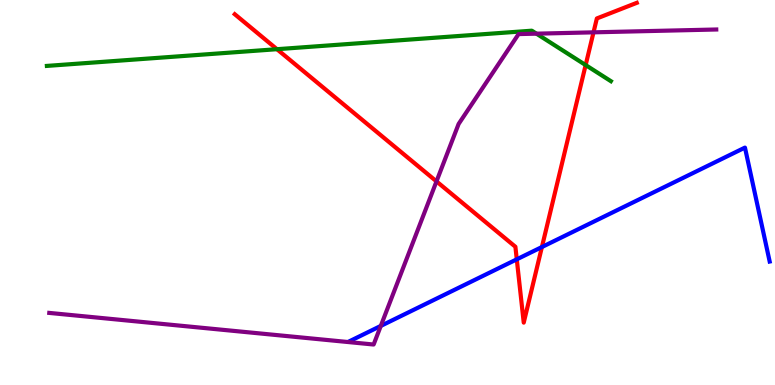[{'lines': ['blue', 'red'], 'intersections': [{'x': 6.67, 'y': 3.26}, {'x': 6.99, 'y': 3.58}]}, {'lines': ['green', 'red'], 'intersections': [{'x': 3.57, 'y': 8.72}, {'x': 7.56, 'y': 8.31}]}, {'lines': ['purple', 'red'], 'intersections': [{'x': 5.63, 'y': 5.29}, {'x': 7.66, 'y': 9.16}]}, {'lines': ['blue', 'green'], 'intersections': []}, {'lines': ['blue', 'purple'], 'intersections': [{'x': 4.91, 'y': 1.53}]}, {'lines': ['green', 'purple'], 'intersections': [{'x': 6.92, 'y': 9.13}]}]